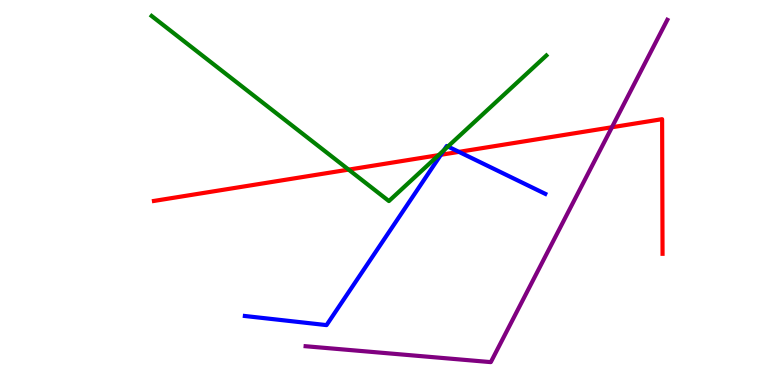[{'lines': ['blue', 'red'], 'intersections': [{'x': 5.69, 'y': 5.98}, {'x': 5.92, 'y': 6.06}]}, {'lines': ['green', 'red'], 'intersections': [{'x': 4.5, 'y': 5.59}, {'x': 5.66, 'y': 5.97}]}, {'lines': ['purple', 'red'], 'intersections': [{'x': 7.9, 'y': 6.69}]}, {'lines': ['blue', 'green'], 'intersections': [{'x': 5.73, 'y': 6.1}, {'x': 5.78, 'y': 6.19}]}, {'lines': ['blue', 'purple'], 'intersections': []}, {'lines': ['green', 'purple'], 'intersections': []}]